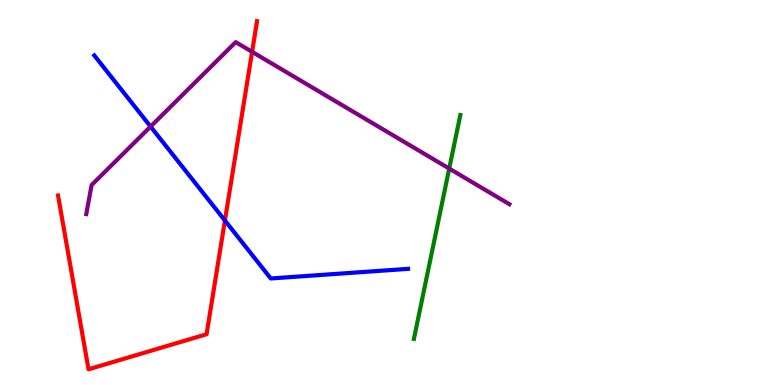[{'lines': ['blue', 'red'], 'intersections': [{'x': 2.9, 'y': 4.27}]}, {'lines': ['green', 'red'], 'intersections': []}, {'lines': ['purple', 'red'], 'intersections': [{'x': 3.25, 'y': 8.65}]}, {'lines': ['blue', 'green'], 'intersections': []}, {'lines': ['blue', 'purple'], 'intersections': [{'x': 1.94, 'y': 6.71}]}, {'lines': ['green', 'purple'], 'intersections': [{'x': 5.8, 'y': 5.62}]}]